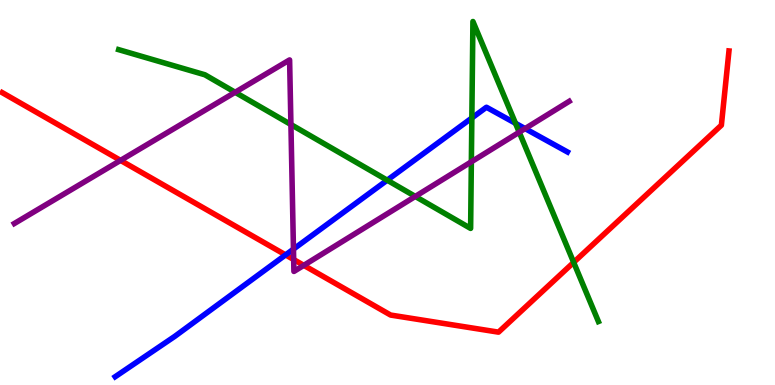[{'lines': ['blue', 'red'], 'intersections': [{'x': 3.68, 'y': 3.38}]}, {'lines': ['green', 'red'], 'intersections': [{'x': 7.4, 'y': 3.19}]}, {'lines': ['purple', 'red'], 'intersections': [{'x': 1.56, 'y': 5.83}, {'x': 3.79, 'y': 3.26}, {'x': 3.92, 'y': 3.11}]}, {'lines': ['blue', 'green'], 'intersections': [{'x': 5.0, 'y': 5.32}, {'x': 6.09, 'y': 6.94}, {'x': 6.65, 'y': 6.8}]}, {'lines': ['blue', 'purple'], 'intersections': [{'x': 3.79, 'y': 3.53}, {'x': 6.78, 'y': 6.66}]}, {'lines': ['green', 'purple'], 'intersections': [{'x': 3.03, 'y': 7.6}, {'x': 3.75, 'y': 6.77}, {'x': 5.36, 'y': 4.9}, {'x': 6.08, 'y': 5.8}, {'x': 6.7, 'y': 6.57}]}]